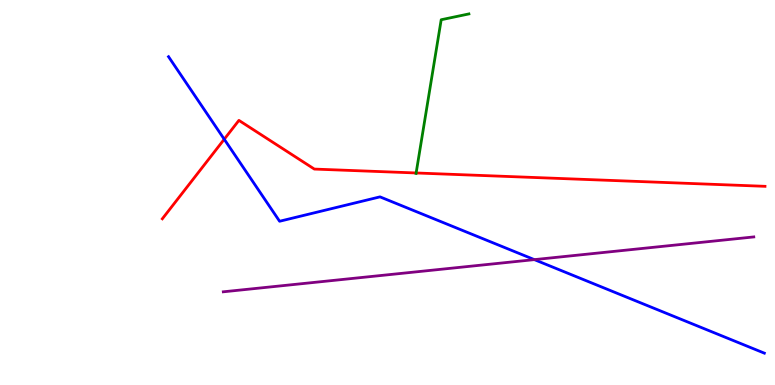[{'lines': ['blue', 'red'], 'intersections': [{'x': 2.89, 'y': 6.38}]}, {'lines': ['green', 'red'], 'intersections': [{'x': 5.37, 'y': 5.51}]}, {'lines': ['purple', 'red'], 'intersections': []}, {'lines': ['blue', 'green'], 'intersections': []}, {'lines': ['blue', 'purple'], 'intersections': [{'x': 6.89, 'y': 3.26}]}, {'lines': ['green', 'purple'], 'intersections': []}]